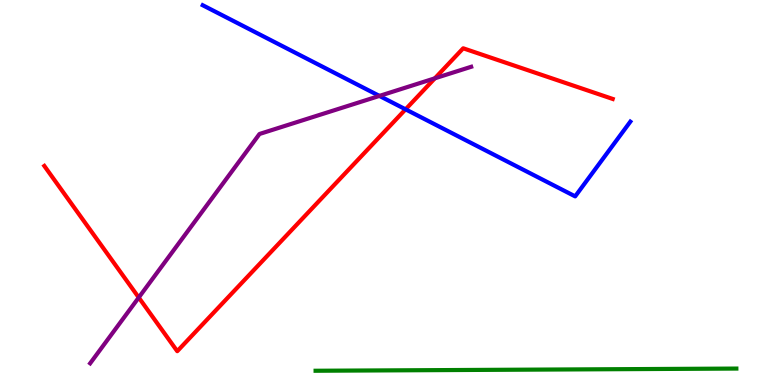[{'lines': ['blue', 'red'], 'intersections': [{'x': 5.23, 'y': 7.16}]}, {'lines': ['green', 'red'], 'intersections': []}, {'lines': ['purple', 'red'], 'intersections': [{'x': 1.79, 'y': 2.27}, {'x': 5.61, 'y': 7.97}]}, {'lines': ['blue', 'green'], 'intersections': []}, {'lines': ['blue', 'purple'], 'intersections': [{'x': 4.9, 'y': 7.51}]}, {'lines': ['green', 'purple'], 'intersections': []}]